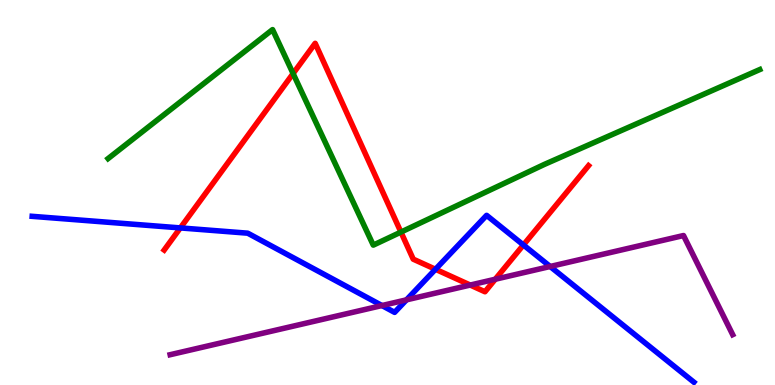[{'lines': ['blue', 'red'], 'intersections': [{'x': 2.33, 'y': 4.08}, {'x': 5.62, 'y': 3.01}, {'x': 6.75, 'y': 3.64}]}, {'lines': ['green', 'red'], 'intersections': [{'x': 3.78, 'y': 8.09}, {'x': 5.17, 'y': 3.97}]}, {'lines': ['purple', 'red'], 'intersections': [{'x': 6.07, 'y': 2.6}, {'x': 6.39, 'y': 2.75}]}, {'lines': ['blue', 'green'], 'intersections': []}, {'lines': ['blue', 'purple'], 'intersections': [{'x': 4.93, 'y': 2.06}, {'x': 5.24, 'y': 2.21}, {'x': 7.1, 'y': 3.08}]}, {'lines': ['green', 'purple'], 'intersections': []}]